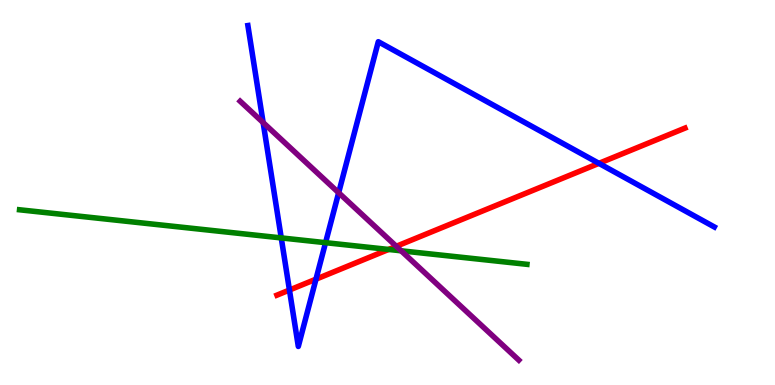[{'lines': ['blue', 'red'], 'intersections': [{'x': 3.73, 'y': 2.47}, {'x': 4.08, 'y': 2.75}, {'x': 7.73, 'y': 5.76}]}, {'lines': ['green', 'red'], 'intersections': [{'x': 5.01, 'y': 3.52}]}, {'lines': ['purple', 'red'], 'intersections': [{'x': 5.11, 'y': 3.6}]}, {'lines': ['blue', 'green'], 'intersections': [{'x': 3.63, 'y': 3.82}, {'x': 4.2, 'y': 3.7}]}, {'lines': ['blue', 'purple'], 'intersections': [{'x': 3.4, 'y': 6.82}, {'x': 4.37, 'y': 4.99}]}, {'lines': ['green', 'purple'], 'intersections': [{'x': 5.18, 'y': 3.49}]}]